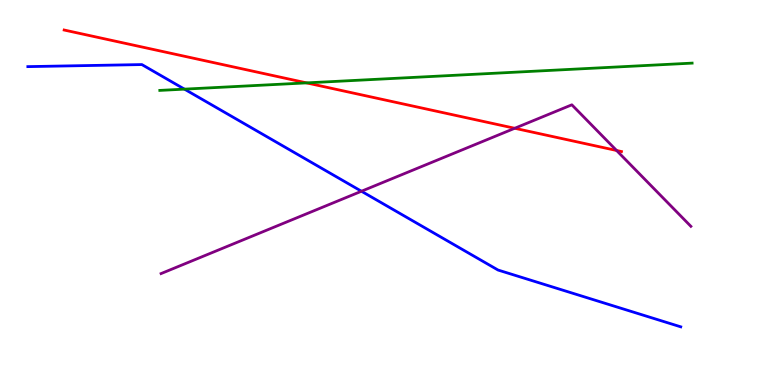[{'lines': ['blue', 'red'], 'intersections': []}, {'lines': ['green', 'red'], 'intersections': [{'x': 3.96, 'y': 7.85}]}, {'lines': ['purple', 'red'], 'intersections': [{'x': 6.64, 'y': 6.67}, {'x': 7.96, 'y': 6.09}]}, {'lines': ['blue', 'green'], 'intersections': [{'x': 2.38, 'y': 7.68}]}, {'lines': ['blue', 'purple'], 'intersections': [{'x': 4.66, 'y': 5.03}]}, {'lines': ['green', 'purple'], 'intersections': []}]